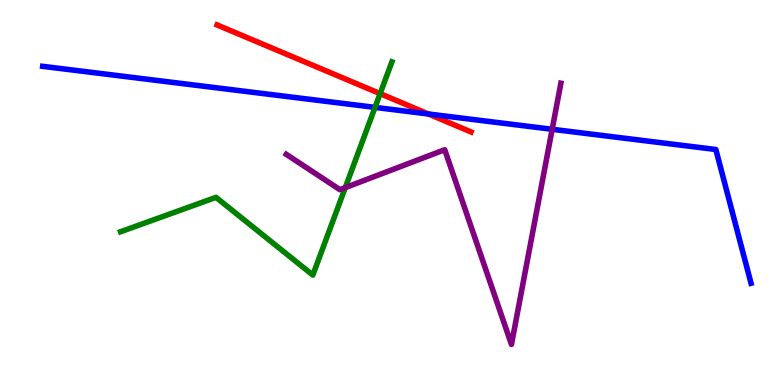[{'lines': ['blue', 'red'], 'intersections': [{'x': 5.53, 'y': 7.04}]}, {'lines': ['green', 'red'], 'intersections': [{'x': 4.9, 'y': 7.57}]}, {'lines': ['purple', 'red'], 'intersections': []}, {'lines': ['blue', 'green'], 'intersections': [{'x': 4.84, 'y': 7.21}]}, {'lines': ['blue', 'purple'], 'intersections': [{'x': 7.12, 'y': 6.64}]}, {'lines': ['green', 'purple'], 'intersections': [{'x': 4.46, 'y': 5.13}]}]